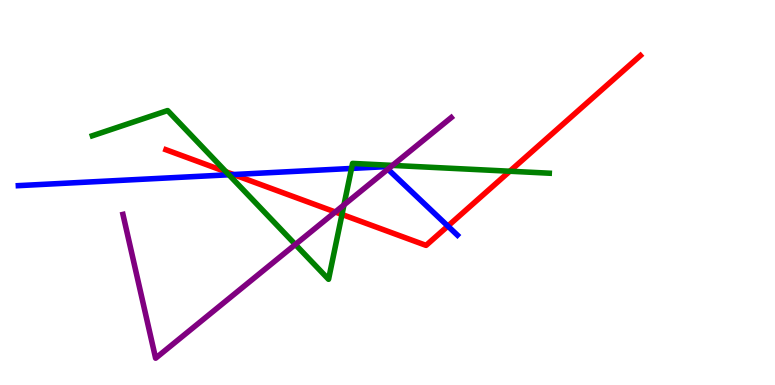[{'lines': ['blue', 'red'], 'intersections': [{'x': 3.01, 'y': 5.47}, {'x': 5.78, 'y': 4.13}]}, {'lines': ['green', 'red'], 'intersections': [{'x': 2.92, 'y': 5.54}, {'x': 4.41, 'y': 4.43}, {'x': 6.58, 'y': 5.55}]}, {'lines': ['purple', 'red'], 'intersections': [{'x': 4.33, 'y': 4.49}]}, {'lines': ['blue', 'green'], 'intersections': [{'x': 2.95, 'y': 5.46}, {'x': 4.54, 'y': 5.62}]}, {'lines': ['blue', 'purple'], 'intersections': [{'x': 5.0, 'y': 5.61}]}, {'lines': ['green', 'purple'], 'intersections': [{'x': 3.81, 'y': 3.65}, {'x': 4.44, 'y': 4.68}, {'x': 5.06, 'y': 5.7}]}]